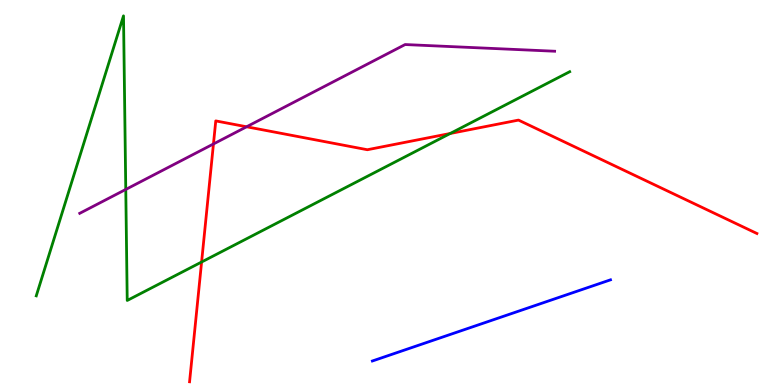[{'lines': ['blue', 'red'], 'intersections': []}, {'lines': ['green', 'red'], 'intersections': [{'x': 2.6, 'y': 3.19}, {'x': 5.81, 'y': 6.53}]}, {'lines': ['purple', 'red'], 'intersections': [{'x': 2.75, 'y': 6.26}, {'x': 3.18, 'y': 6.71}]}, {'lines': ['blue', 'green'], 'intersections': []}, {'lines': ['blue', 'purple'], 'intersections': []}, {'lines': ['green', 'purple'], 'intersections': [{'x': 1.62, 'y': 5.08}]}]